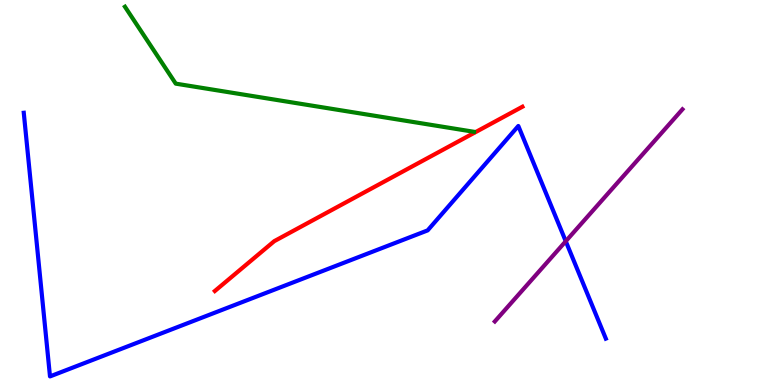[{'lines': ['blue', 'red'], 'intersections': []}, {'lines': ['green', 'red'], 'intersections': []}, {'lines': ['purple', 'red'], 'intersections': []}, {'lines': ['blue', 'green'], 'intersections': []}, {'lines': ['blue', 'purple'], 'intersections': [{'x': 7.3, 'y': 3.73}]}, {'lines': ['green', 'purple'], 'intersections': []}]